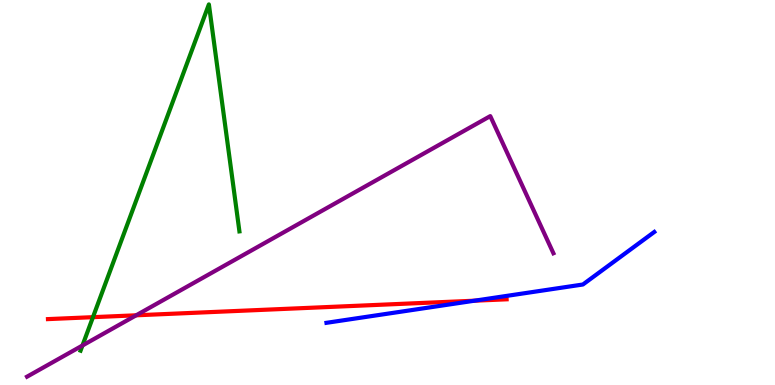[{'lines': ['blue', 'red'], 'intersections': [{'x': 6.12, 'y': 2.19}]}, {'lines': ['green', 'red'], 'intersections': [{'x': 1.2, 'y': 1.76}]}, {'lines': ['purple', 'red'], 'intersections': [{'x': 1.76, 'y': 1.81}]}, {'lines': ['blue', 'green'], 'intersections': []}, {'lines': ['blue', 'purple'], 'intersections': []}, {'lines': ['green', 'purple'], 'intersections': [{'x': 1.06, 'y': 1.03}]}]